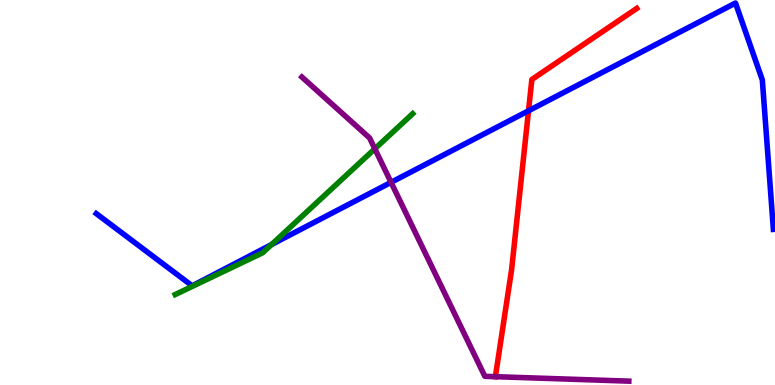[{'lines': ['blue', 'red'], 'intersections': [{'x': 6.82, 'y': 7.12}]}, {'lines': ['green', 'red'], 'intersections': []}, {'lines': ['purple', 'red'], 'intersections': [{'x': 6.39, 'y': 0.216}]}, {'lines': ['blue', 'green'], 'intersections': [{'x': 3.5, 'y': 3.65}]}, {'lines': ['blue', 'purple'], 'intersections': [{'x': 5.05, 'y': 5.26}]}, {'lines': ['green', 'purple'], 'intersections': [{'x': 4.84, 'y': 6.14}]}]